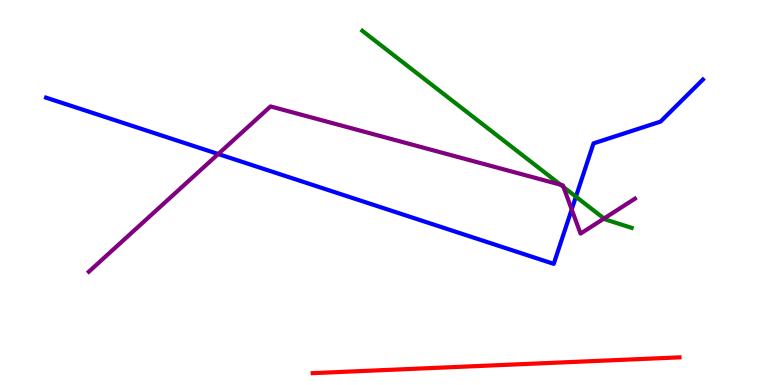[{'lines': ['blue', 'red'], 'intersections': []}, {'lines': ['green', 'red'], 'intersections': []}, {'lines': ['purple', 'red'], 'intersections': []}, {'lines': ['blue', 'green'], 'intersections': [{'x': 7.43, 'y': 4.89}]}, {'lines': ['blue', 'purple'], 'intersections': [{'x': 2.82, 'y': 6.0}, {'x': 7.38, 'y': 4.56}]}, {'lines': ['green', 'purple'], 'intersections': [{'x': 7.23, 'y': 5.2}, {'x': 7.27, 'y': 5.14}, {'x': 7.79, 'y': 4.32}]}]